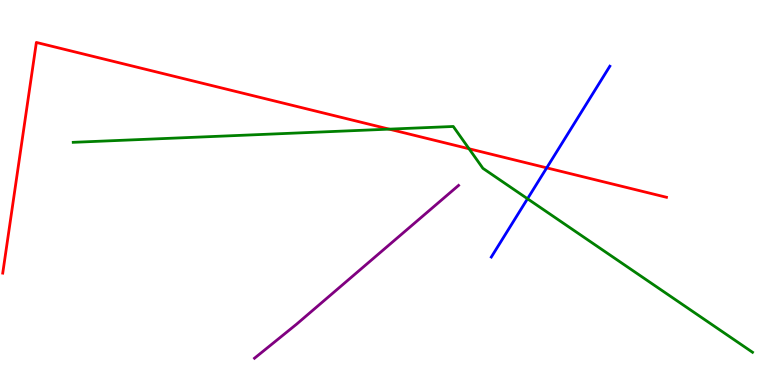[{'lines': ['blue', 'red'], 'intersections': [{'x': 7.05, 'y': 5.64}]}, {'lines': ['green', 'red'], 'intersections': [{'x': 5.02, 'y': 6.65}, {'x': 6.05, 'y': 6.14}]}, {'lines': ['purple', 'red'], 'intersections': []}, {'lines': ['blue', 'green'], 'intersections': [{'x': 6.81, 'y': 4.84}]}, {'lines': ['blue', 'purple'], 'intersections': []}, {'lines': ['green', 'purple'], 'intersections': []}]